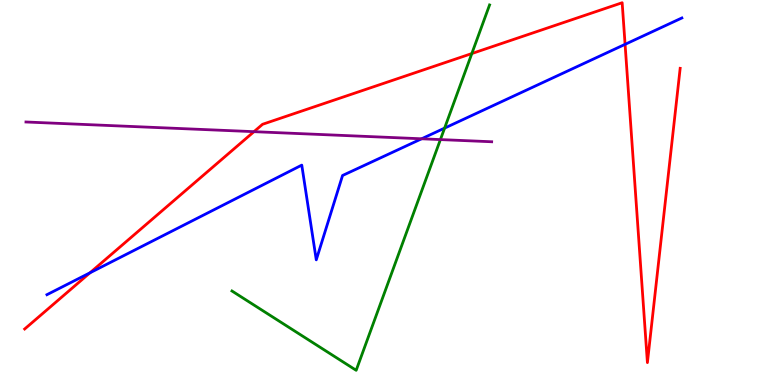[{'lines': ['blue', 'red'], 'intersections': [{'x': 1.16, 'y': 2.91}, {'x': 8.07, 'y': 8.85}]}, {'lines': ['green', 'red'], 'intersections': [{'x': 6.09, 'y': 8.61}]}, {'lines': ['purple', 'red'], 'intersections': [{'x': 3.28, 'y': 6.58}]}, {'lines': ['blue', 'green'], 'intersections': [{'x': 5.74, 'y': 6.67}]}, {'lines': ['blue', 'purple'], 'intersections': [{'x': 5.44, 'y': 6.4}]}, {'lines': ['green', 'purple'], 'intersections': [{'x': 5.68, 'y': 6.37}]}]